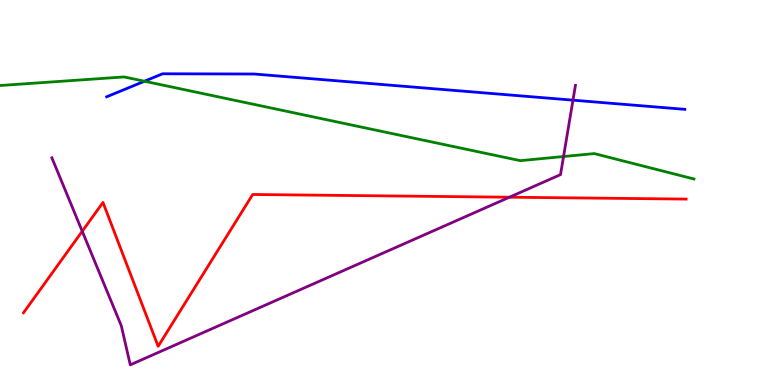[{'lines': ['blue', 'red'], 'intersections': []}, {'lines': ['green', 'red'], 'intersections': []}, {'lines': ['purple', 'red'], 'intersections': [{'x': 1.06, 'y': 3.99}, {'x': 6.57, 'y': 4.88}]}, {'lines': ['blue', 'green'], 'intersections': [{'x': 1.86, 'y': 7.89}]}, {'lines': ['blue', 'purple'], 'intersections': [{'x': 7.39, 'y': 7.4}]}, {'lines': ['green', 'purple'], 'intersections': [{'x': 7.27, 'y': 5.93}]}]